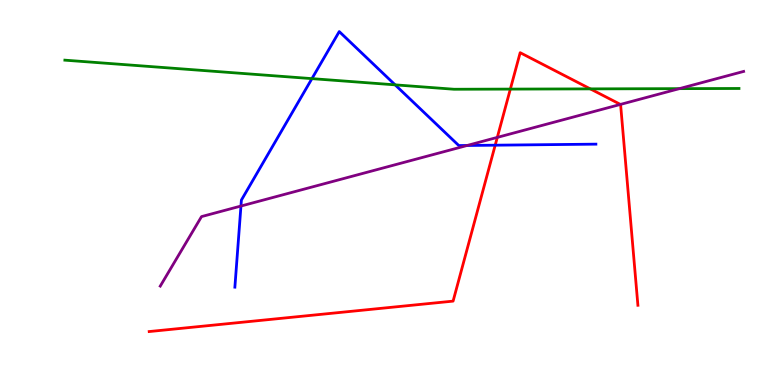[{'lines': ['blue', 'red'], 'intersections': [{'x': 6.39, 'y': 6.23}]}, {'lines': ['green', 'red'], 'intersections': [{'x': 6.59, 'y': 7.69}, {'x': 7.62, 'y': 7.69}]}, {'lines': ['purple', 'red'], 'intersections': [{'x': 6.42, 'y': 6.43}, {'x': 8.01, 'y': 7.29}]}, {'lines': ['blue', 'green'], 'intersections': [{'x': 4.02, 'y': 7.96}, {'x': 5.1, 'y': 7.8}]}, {'lines': ['blue', 'purple'], 'intersections': [{'x': 3.11, 'y': 4.65}, {'x': 6.03, 'y': 6.22}]}, {'lines': ['green', 'purple'], 'intersections': [{'x': 8.77, 'y': 7.7}]}]